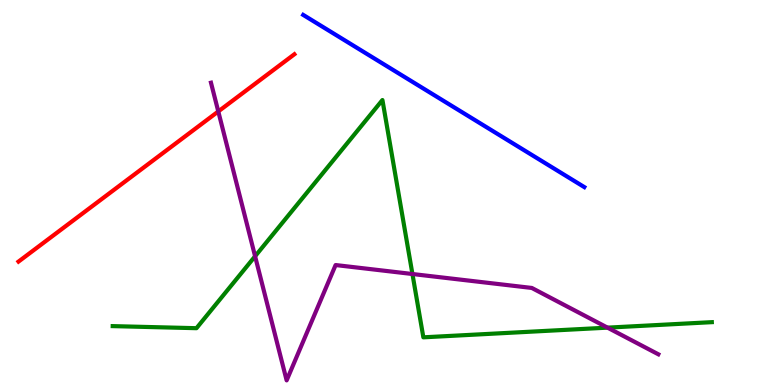[{'lines': ['blue', 'red'], 'intersections': []}, {'lines': ['green', 'red'], 'intersections': []}, {'lines': ['purple', 'red'], 'intersections': [{'x': 2.82, 'y': 7.11}]}, {'lines': ['blue', 'green'], 'intersections': []}, {'lines': ['blue', 'purple'], 'intersections': []}, {'lines': ['green', 'purple'], 'intersections': [{'x': 3.29, 'y': 3.34}, {'x': 5.32, 'y': 2.88}, {'x': 7.84, 'y': 1.49}]}]